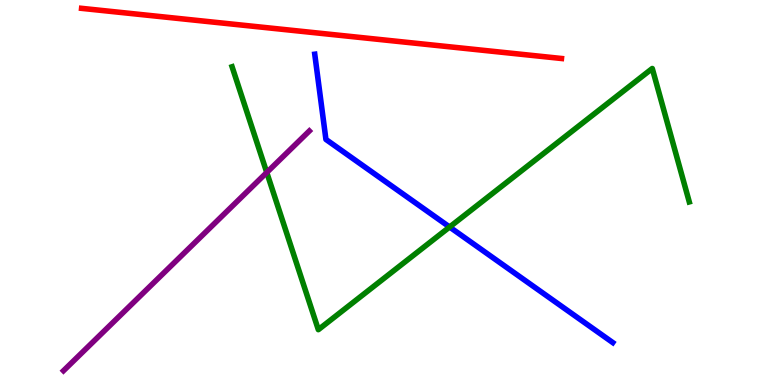[{'lines': ['blue', 'red'], 'intersections': []}, {'lines': ['green', 'red'], 'intersections': []}, {'lines': ['purple', 'red'], 'intersections': []}, {'lines': ['blue', 'green'], 'intersections': [{'x': 5.8, 'y': 4.1}]}, {'lines': ['blue', 'purple'], 'intersections': []}, {'lines': ['green', 'purple'], 'intersections': [{'x': 3.44, 'y': 5.52}]}]